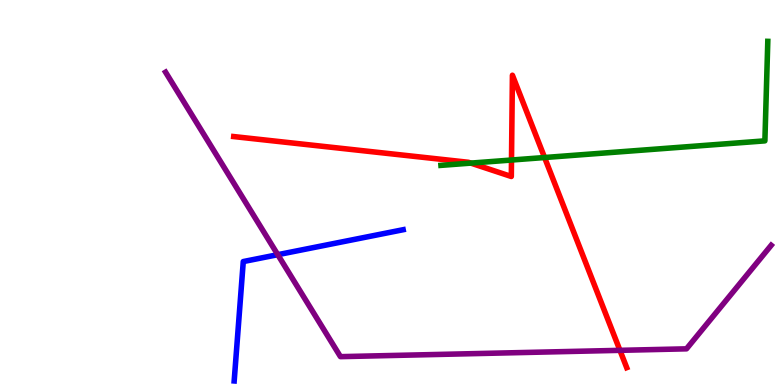[{'lines': ['blue', 'red'], 'intersections': []}, {'lines': ['green', 'red'], 'intersections': [{'x': 6.08, 'y': 5.76}, {'x': 6.6, 'y': 5.84}, {'x': 7.03, 'y': 5.91}]}, {'lines': ['purple', 'red'], 'intersections': [{'x': 8.0, 'y': 0.9}]}, {'lines': ['blue', 'green'], 'intersections': []}, {'lines': ['blue', 'purple'], 'intersections': [{'x': 3.58, 'y': 3.38}]}, {'lines': ['green', 'purple'], 'intersections': []}]